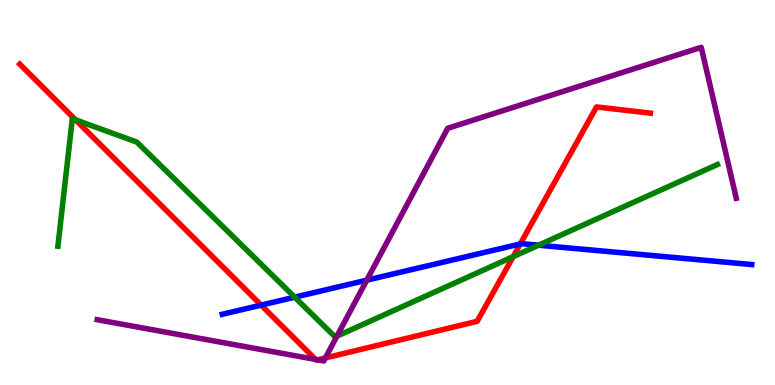[{'lines': ['blue', 'red'], 'intersections': [{'x': 3.37, 'y': 2.08}, {'x': 6.71, 'y': 3.66}]}, {'lines': ['green', 'red'], 'intersections': [{'x': 0.976, 'y': 6.89}, {'x': 6.62, 'y': 3.33}]}, {'lines': ['purple', 'red'], 'intersections': [{'x': 4.07, 'y': 0.664}, {'x': 4.1, 'y': 0.654}, {'x': 4.2, 'y': 0.703}]}, {'lines': ['blue', 'green'], 'intersections': [{'x': 3.8, 'y': 2.28}, {'x': 6.95, 'y': 3.63}]}, {'lines': ['blue', 'purple'], 'intersections': [{'x': 4.73, 'y': 2.72}]}, {'lines': ['green', 'purple'], 'intersections': [{'x': 4.35, 'y': 1.27}]}]